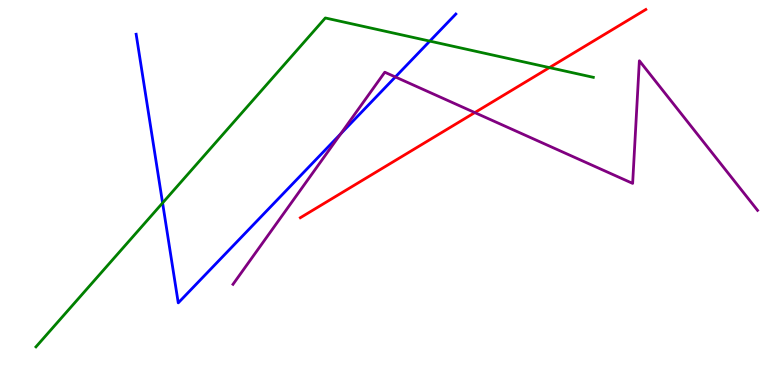[{'lines': ['blue', 'red'], 'intersections': []}, {'lines': ['green', 'red'], 'intersections': [{'x': 7.09, 'y': 8.24}]}, {'lines': ['purple', 'red'], 'intersections': [{'x': 6.13, 'y': 7.08}]}, {'lines': ['blue', 'green'], 'intersections': [{'x': 2.1, 'y': 4.73}, {'x': 5.55, 'y': 8.93}]}, {'lines': ['blue', 'purple'], 'intersections': [{'x': 4.4, 'y': 6.52}, {'x': 5.1, 'y': 8.0}]}, {'lines': ['green', 'purple'], 'intersections': []}]